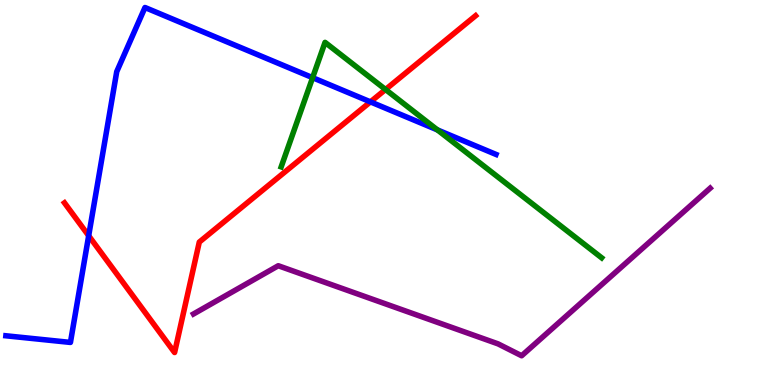[{'lines': ['blue', 'red'], 'intersections': [{'x': 1.14, 'y': 3.88}, {'x': 4.78, 'y': 7.35}]}, {'lines': ['green', 'red'], 'intersections': [{'x': 4.97, 'y': 7.68}]}, {'lines': ['purple', 'red'], 'intersections': []}, {'lines': ['blue', 'green'], 'intersections': [{'x': 4.03, 'y': 7.98}, {'x': 5.64, 'y': 6.63}]}, {'lines': ['blue', 'purple'], 'intersections': []}, {'lines': ['green', 'purple'], 'intersections': []}]